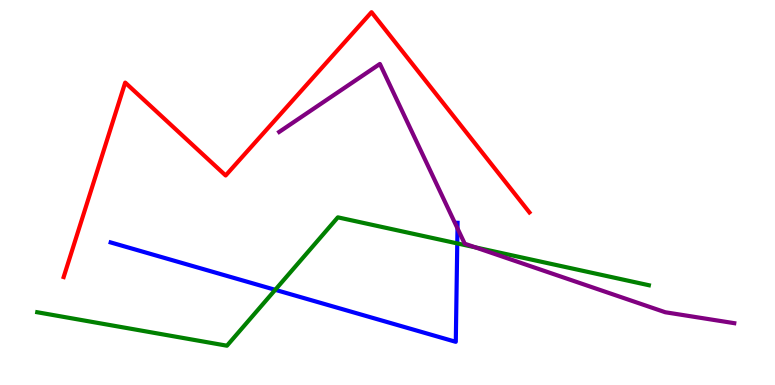[{'lines': ['blue', 'red'], 'intersections': []}, {'lines': ['green', 'red'], 'intersections': []}, {'lines': ['purple', 'red'], 'intersections': []}, {'lines': ['blue', 'green'], 'intersections': [{'x': 3.55, 'y': 2.47}, {'x': 5.9, 'y': 3.68}]}, {'lines': ['blue', 'purple'], 'intersections': [{'x': 5.9, 'y': 4.07}]}, {'lines': ['green', 'purple'], 'intersections': [{'x': 6.13, 'y': 3.57}]}]